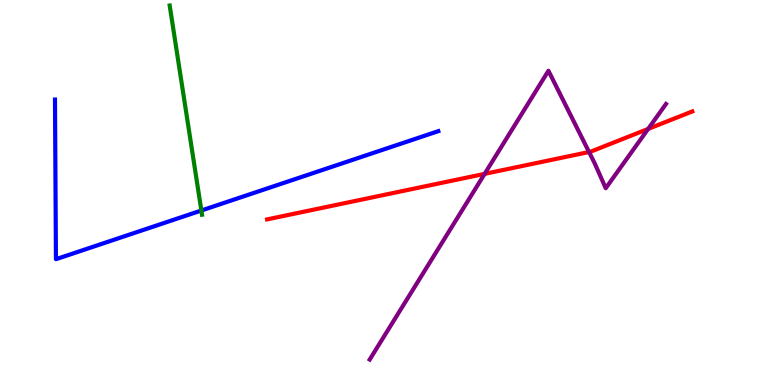[{'lines': ['blue', 'red'], 'intersections': []}, {'lines': ['green', 'red'], 'intersections': []}, {'lines': ['purple', 'red'], 'intersections': [{'x': 6.25, 'y': 5.48}, {'x': 7.6, 'y': 6.05}, {'x': 8.36, 'y': 6.65}]}, {'lines': ['blue', 'green'], 'intersections': [{'x': 2.6, 'y': 4.53}]}, {'lines': ['blue', 'purple'], 'intersections': []}, {'lines': ['green', 'purple'], 'intersections': []}]